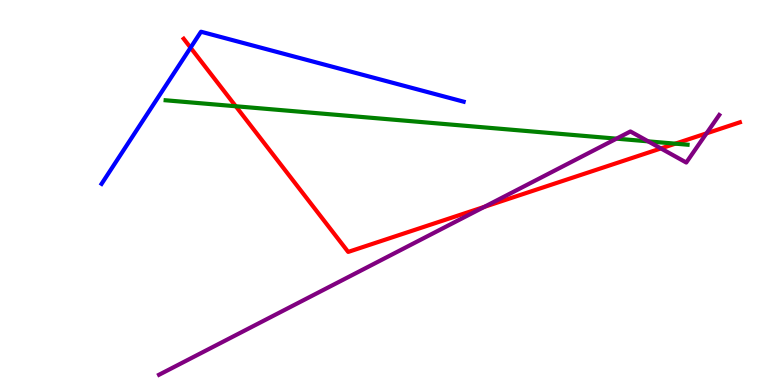[{'lines': ['blue', 'red'], 'intersections': [{'x': 2.46, 'y': 8.76}]}, {'lines': ['green', 'red'], 'intersections': [{'x': 3.04, 'y': 7.24}, {'x': 8.71, 'y': 6.27}]}, {'lines': ['purple', 'red'], 'intersections': [{'x': 6.25, 'y': 4.63}, {'x': 8.53, 'y': 6.14}, {'x': 9.12, 'y': 6.54}]}, {'lines': ['blue', 'green'], 'intersections': []}, {'lines': ['blue', 'purple'], 'intersections': []}, {'lines': ['green', 'purple'], 'intersections': [{'x': 7.95, 'y': 6.4}, {'x': 8.36, 'y': 6.33}]}]